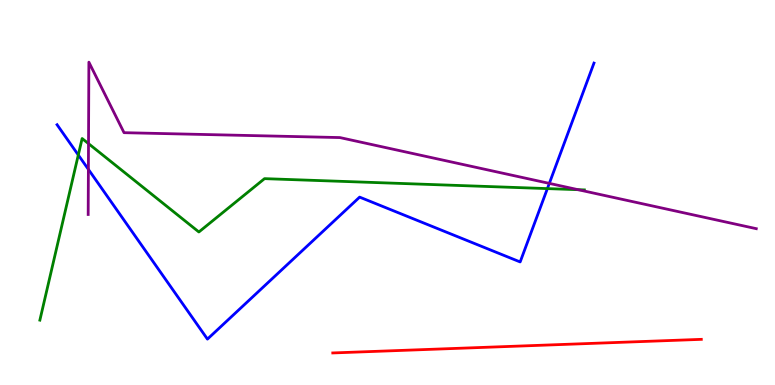[{'lines': ['blue', 'red'], 'intersections': []}, {'lines': ['green', 'red'], 'intersections': []}, {'lines': ['purple', 'red'], 'intersections': []}, {'lines': ['blue', 'green'], 'intersections': [{'x': 1.01, 'y': 5.97}, {'x': 7.06, 'y': 5.1}]}, {'lines': ['blue', 'purple'], 'intersections': [{'x': 1.14, 'y': 5.6}, {'x': 7.09, 'y': 5.24}]}, {'lines': ['green', 'purple'], 'intersections': [{'x': 1.14, 'y': 6.27}, {'x': 7.46, 'y': 5.07}]}]